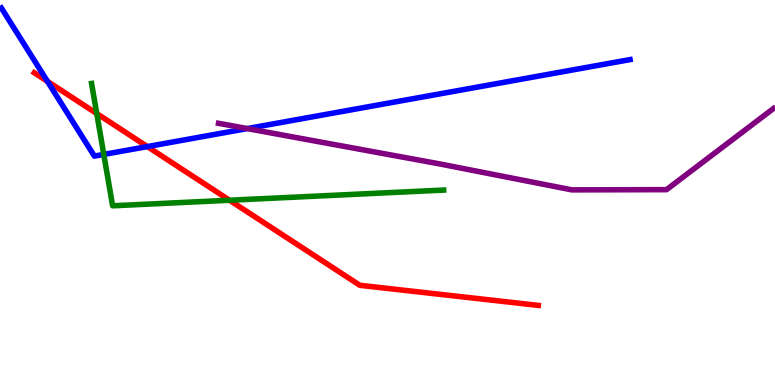[{'lines': ['blue', 'red'], 'intersections': [{'x': 0.612, 'y': 7.89}, {'x': 1.9, 'y': 6.19}]}, {'lines': ['green', 'red'], 'intersections': [{'x': 1.25, 'y': 7.05}, {'x': 2.96, 'y': 4.8}]}, {'lines': ['purple', 'red'], 'intersections': []}, {'lines': ['blue', 'green'], 'intersections': [{'x': 1.34, 'y': 5.99}]}, {'lines': ['blue', 'purple'], 'intersections': [{'x': 3.19, 'y': 6.66}]}, {'lines': ['green', 'purple'], 'intersections': []}]